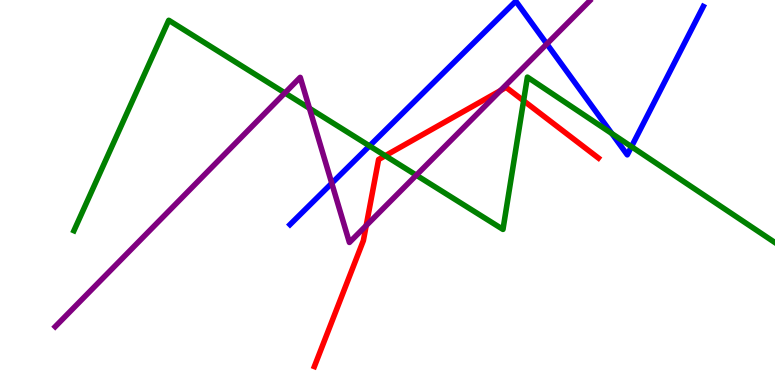[{'lines': ['blue', 'red'], 'intersections': []}, {'lines': ['green', 'red'], 'intersections': [{'x': 4.97, 'y': 5.95}, {'x': 6.76, 'y': 7.38}]}, {'lines': ['purple', 'red'], 'intersections': [{'x': 4.73, 'y': 4.14}, {'x': 6.46, 'y': 7.65}]}, {'lines': ['blue', 'green'], 'intersections': [{'x': 4.77, 'y': 6.21}, {'x': 7.89, 'y': 6.53}, {'x': 8.15, 'y': 6.19}]}, {'lines': ['blue', 'purple'], 'intersections': [{'x': 4.28, 'y': 5.24}, {'x': 7.06, 'y': 8.86}]}, {'lines': ['green', 'purple'], 'intersections': [{'x': 3.68, 'y': 7.59}, {'x': 3.99, 'y': 7.19}, {'x': 5.37, 'y': 5.45}]}]